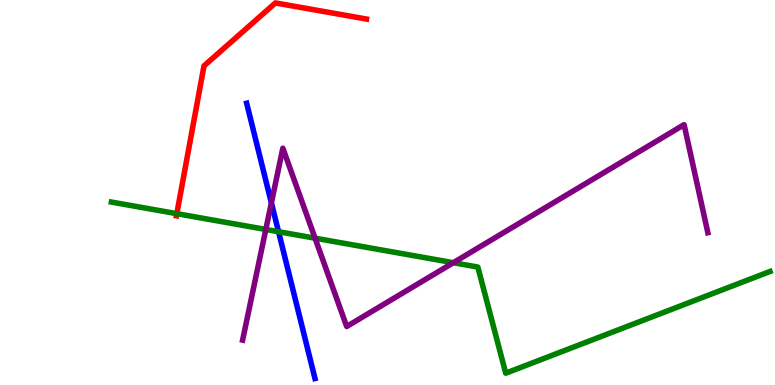[{'lines': ['blue', 'red'], 'intersections': []}, {'lines': ['green', 'red'], 'intersections': [{'x': 2.28, 'y': 4.45}]}, {'lines': ['purple', 'red'], 'intersections': []}, {'lines': ['blue', 'green'], 'intersections': [{'x': 3.59, 'y': 3.98}]}, {'lines': ['blue', 'purple'], 'intersections': [{'x': 3.5, 'y': 4.73}]}, {'lines': ['green', 'purple'], 'intersections': [{'x': 3.43, 'y': 4.04}, {'x': 4.07, 'y': 3.81}, {'x': 5.85, 'y': 3.18}]}]